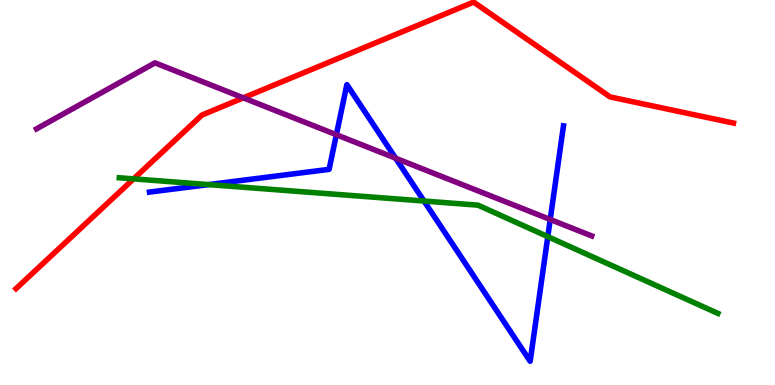[{'lines': ['blue', 'red'], 'intersections': []}, {'lines': ['green', 'red'], 'intersections': [{'x': 1.72, 'y': 5.35}]}, {'lines': ['purple', 'red'], 'intersections': [{'x': 3.14, 'y': 7.46}]}, {'lines': ['blue', 'green'], 'intersections': [{'x': 2.69, 'y': 5.21}, {'x': 5.47, 'y': 4.78}, {'x': 7.07, 'y': 3.85}]}, {'lines': ['blue', 'purple'], 'intersections': [{'x': 4.34, 'y': 6.5}, {'x': 5.11, 'y': 5.89}, {'x': 7.1, 'y': 4.3}]}, {'lines': ['green', 'purple'], 'intersections': []}]